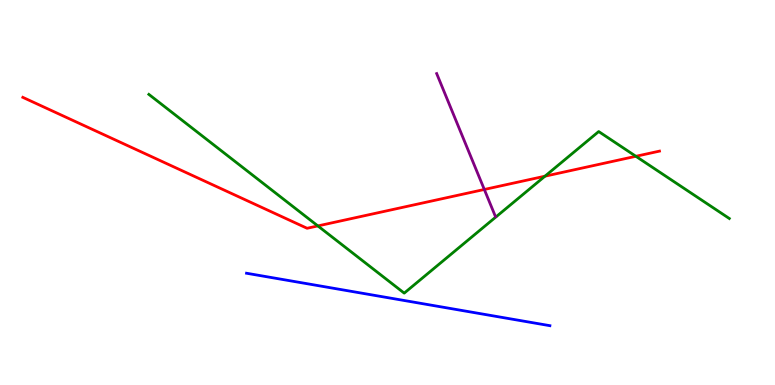[{'lines': ['blue', 'red'], 'intersections': []}, {'lines': ['green', 'red'], 'intersections': [{'x': 4.1, 'y': 4.13}, {'x': 7.03, 'y': 5.42}, {'x': 8.2, 'y': 5.94}]}, {'lines': ['purple', 'red'], 'intersections': [{'x': 6.25, 'y': 5.08}]}, {'lines': ['blue', 'green'], 'intersections': []}, {'lines': ['blue', 'purple'], 'intersections': []}, {'lines': ['green', 'purple'], 'intersections': []}]